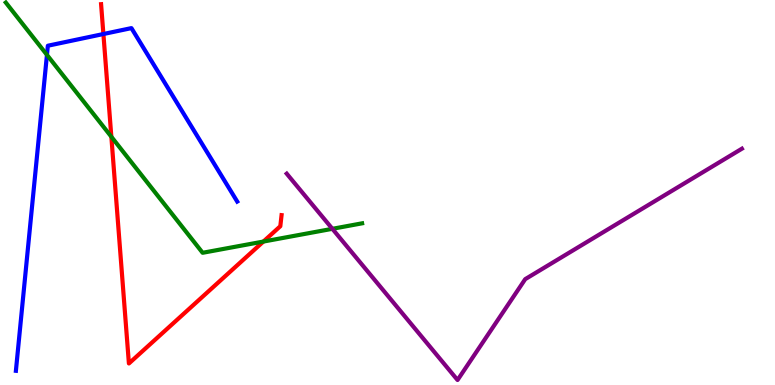[{'lines': ['blue', 'red'], 'intersections': [{'x': 1.33, 'y': 9.12}]}, {'lines': ['green', 'red'], 'intersections': [{'x': 1.44, 'y': 6.45}, {'x': 3.4, 'y': 3.73}]}, {'lines': ['purple', 'red'], 'intersections': []}, {'lines': ['blue', 'green'], 'intersections': [{'x': 0.606, 'y': 8.57}]}, {'lines': ['blue', 'purple'], 'intersections': []}, {'lines': ['green', 'purple'], 'intersections': [{'x': 4.29, 'y': 4.06}]}]